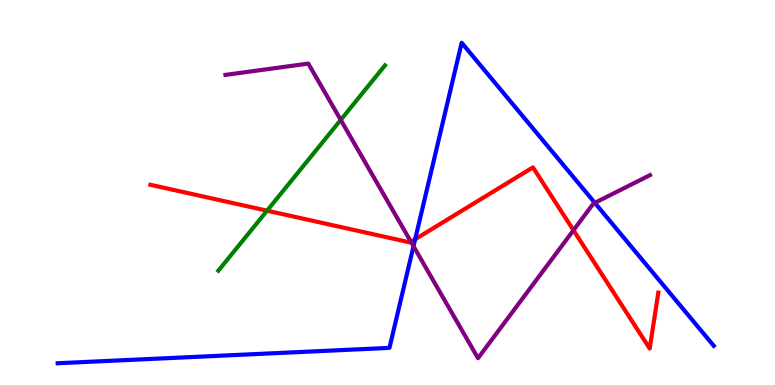[{'lines': ['blue', 'red'], 'intersections': [{'x': 5.36, 'y': 3.79}]}, {'lines': ['green', 'red'], 'intersections': [{'x': 3.45, 'y': 4.53}]}, {'lines': ['purple', 'red'], 'intersections': [{'x': 5.3, 'y': 3.72}, {'x': 7.4, 'y': 4.02}]}, {'lines': ['blue', 'green'], 'intersections': []}, {'lines': ['blue', 'purple'], 'intersections': [{'x': 5.34, 'y': 3.6}, {'x': 7.68, 'y': 4.73}]}, {'lines': ['green', 'purple'], 'intersections': [{'x': 4.4, 'y': 6.89}]}]